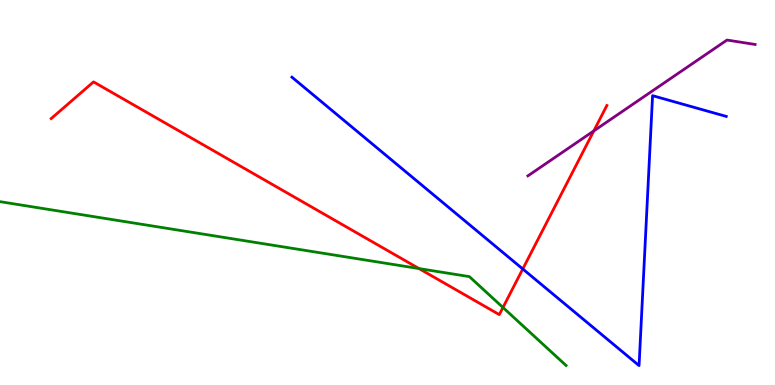[{'lines': ['blue', 'red'], 'intersections': [{'x': 6.75, 'y': 3.01}]}, {'lines': ['green', 'red'], 'intersections': [{'x': 5.41, 'y': 3.02}, {'x': 6.49, 'y': 2.01}]}, {'lines': ['purple', 'red'], 'intersections': [{'x': 7.66, 'y': 6.6}]}, {'lines': ['blue', 'green'], 'intersections': []}, {'lines': ['blue', 'purple'], 'intersections': []}, {'lines': ['green', 'purple'], 'intersections': []}]